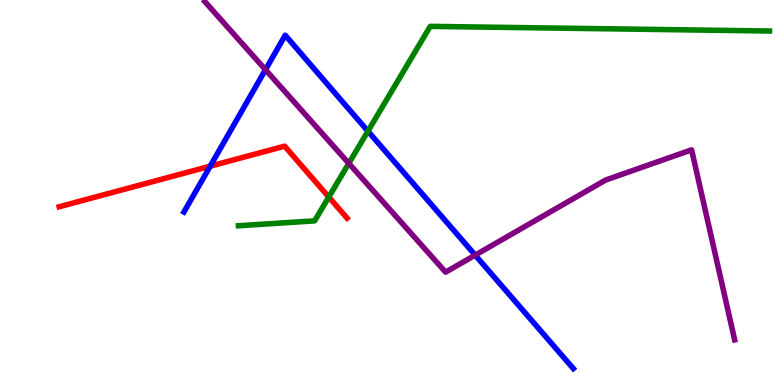[{'lines': ['blue', 'red'], 'intersections': [{'x': 2.71, 'y': 5.68}]}, {'lines': ['green', 'red'], 'intersections': [{'x': 4.24, 'y': 4.88}]}, {'lines': ['purple', 'red'], 'intersections': []}, {'lines': ['blue', 'green'], 'intersections': [{'x': 4.75, 'y': 6.59}]}, {'lines': ['blue', 'purple'], 'intersections': [{'x': 3.43, 'y': 8.19}, {'x': 6.13, 'y': 3.37}]}, {'lines': ['green', 'purple'], 'intersections': [{'x': 4.5, 'y': 5.76}]}]